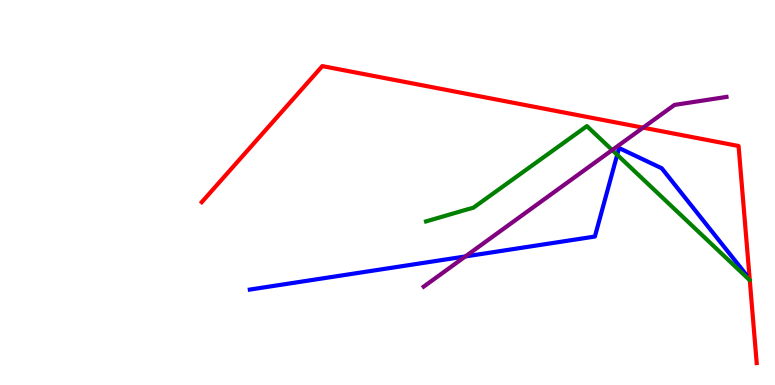[{'lines': ['blue', 'red'], 'intersections': []}, {'lines': ['green', 'red'], 'intersections': []}, {'lines': ['purple', 'red'], 'intersections': [{'x': 8.3, 'y': 6.68}]}, {'lines': ['blue', 'green'], 'intersections': [{'x': 7.96, 'y': 5.98}]}, {'lines': ['blue', 'purple'], 'intersections': [{'x': 6.0, 'y': 3.34}]}, {'lines': ['green', 'purple'], 'intersections': [{'x': 7.9, 'y': 6.1}]}]